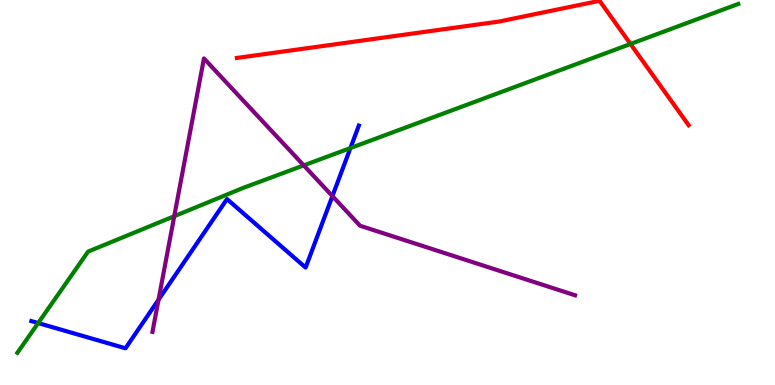[{'lines': ['blue', 'red'], 'intersections': []}, {'lines': ['green', 'red'], 'intersections': [{'x': 8.14, 'y': 8.86}]}, {'lines': ['purple', 'red'], 'intersections': []}, {'lines': ['blue', 'green'], 'intersections': [{'x': 0.492, 'y': 1.61}, {'x': 4.52, 'y': 6.15}]}, {'lines': ['blue', 'purple'], 'intersections': [{'x': 2.05, 'y': 2.21}, {'x': 4.29, 'y': 4.91}]}, {'lines': ['green', 'purple'], 'intersections': [{'x': 2.25, 'y': 4.38}, {'x': 3.92, 'y': 5.7}]}]